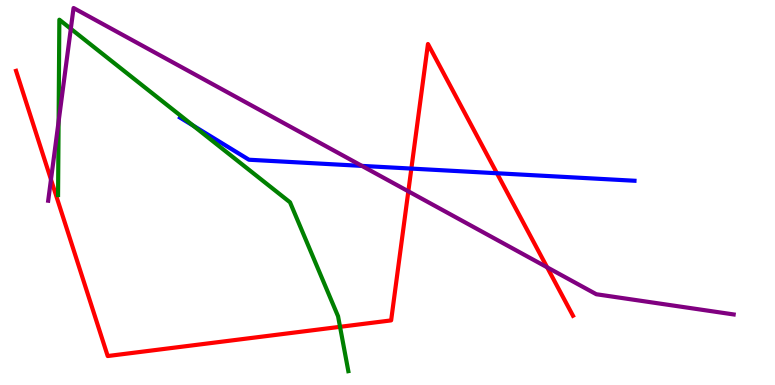[{'lines': ['blue', 'red'], 'intersections': [{'x': 5.31, 'y': 5.62}, {'x': 6.41, 'y': 5.5}]}, {'lines': ['green', 'red'], 'intersections': [{'x': 4.39, 'y': 1.51}]}, {'lines': ['purple', 'red'], 'intersections': [{'x': 0.658, 'y': 5.34}, {'x': 5.27, 'y': 5.03}, {'x': 7.06, 'y': 3.06}]}, {'lines': ['blue', 'green'], 'intersections': [{'x': 2.49, 'y': 6.74}]}, {'lines': ['blue', 'purple'], 'intersections': [{'x': 4.67, 'y': 5.69}]}, {'lines': ['green', 'purple'], 'intersections': [{'x': 0.756, 'y': 6.84}, {'x': 0.914, 'y': 9.25}]}]